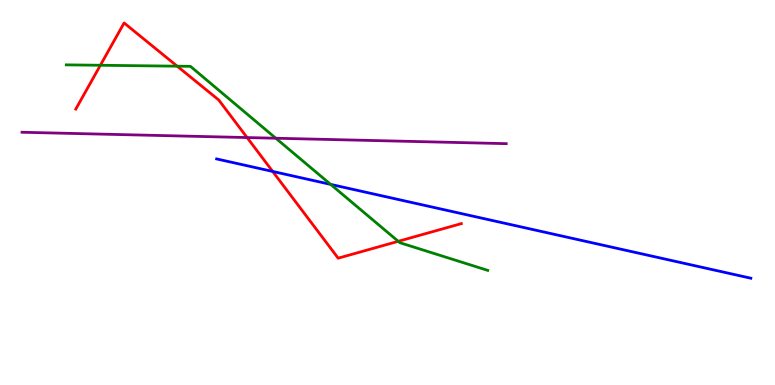[{'lines': ['blue', 'red'], 'intersections': [{'x': 3.52, 'y': 5.55}]}, {'lines': ['green', 'red'], 'intersections': [{'x': 1.3, 'y': 8.3}, {'x': 2.29, 'y': 8.28}, {'x': 5.14, 'y': 3.73}]}, {'lines': ['purple', 'red'], 'intersections': [{'x': 3.19, 'y': 6.43}]}, {'lines': ['blue', 'green'], 'intersections': [{'x': 4.27, 'y': 5.21}]}, {'lines': ['blue', 'purple'], 'intersections': []}, {'lines': ['green', 'purple'], 'intersections': [{'x': 3.56, 'y': 6.41}]}]